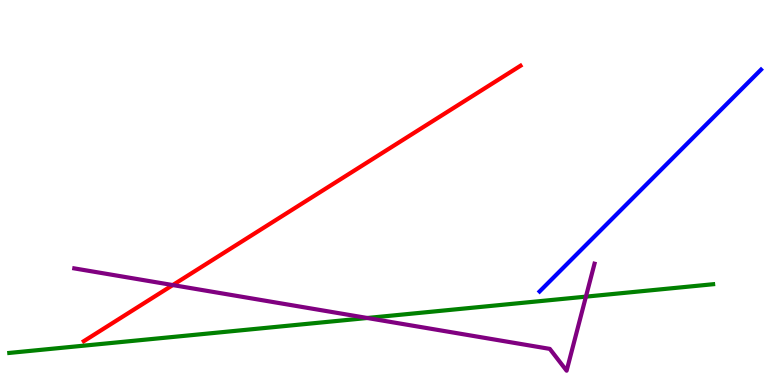[{'lines': ['blue', 'red'], 'intersections': []}, {'lines': ['green', 'red'], 'intersections': []}, {'lines': ['purple', 'red'], 'intersections': [{'x': 2.23, 'y': 2.6}]}, {'lines': ['blue', 'green'], 'intersections': []}, {'lines': ['blue', 'purple'], 'intersections': []}, {'lines': ['green', 'purple'], 'intersections': [{'x': 4.74, 'y': 1.74}, {'x': 7.56, 'y': 2.29}]}]